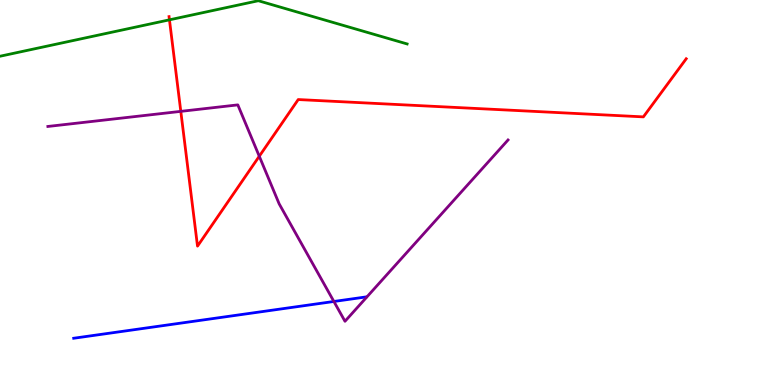[{'lines': ['blue', 'red'], 'intersections': []}, {'lines': ['green', 'red'], 'intersections': [{'x': 2.19, 'y': 9.48}]}, {'lines': ['purple', 'red'], 'intersections': [{'x': 2.33, 'y': 7.11}, {'x': 3.35, 'y': 5.94}]}, {'lines': ['blue', 'green'], 'intersections': []}, {'lines': ['blue', 'purple'], 'intersections': [{'x': 4.31, 'y': 2.17}]}, {'lines': ['green', 'purple'], 'intersections': []}]